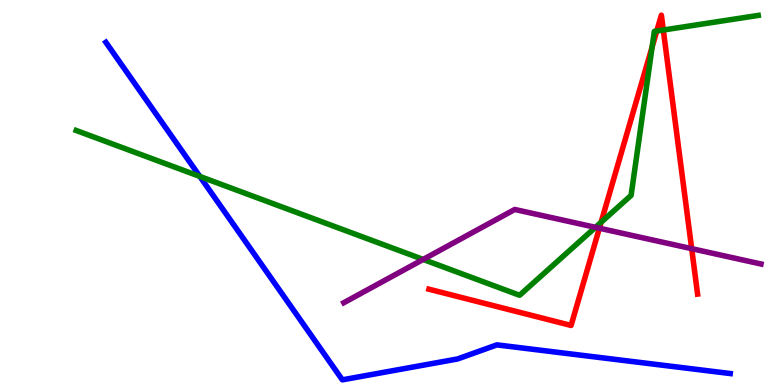[{'lines': ['blue', 'red'], 'intersections': []}, {'lines': ['green', 'red'], 'intersections': [{'x': 7.76, 'y': 4.23}, {'x': 8.41, 'y': 8.78}, {'x': 8.47, 'y': 9.19}, {'x': 8.56, 'y': 9.22}]}, {'lines': ['purple', 'red'], 'intersections': [{'x': 7.73, 'y': 4.07}, {'x': 8.92, 'y': 3.54}]}, {'lines': ['blue', 'green'], 'intersections': [{'x': 2.58, 'y': 5.42}]}, {'lines': ['blue', 'purple'], 'intersections': []}, {'lines': ['green', 'purple'], 'intersections': [{'x': 5.46, 'y': 3.26}, {'x': 7.68, 'y': 4.1}]}]